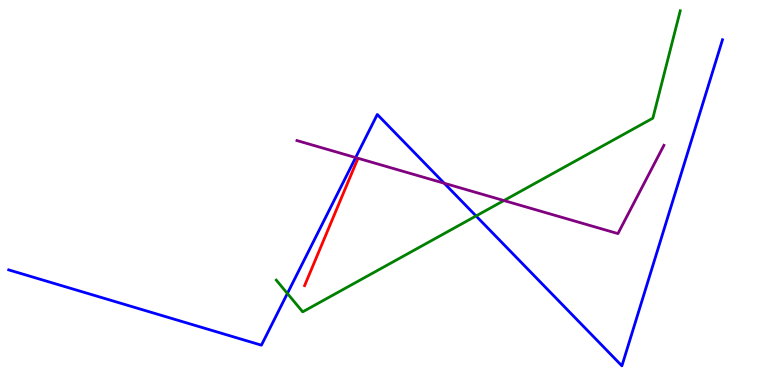[{'lines': ['blue', 'red'], 'intersections': []}, {'lines': ['green', 'red'], 'intersections': []}, {'lines': ['purple', 'red'], 'intersections': []}, {'lines': ['blue', 'green'], 'intersections': [{'x': 3.71, 'y': 2.38}, {'x': 6.14, 'y': 4.39}]}, {'lines': ['blue', 'purple'], 'intersections': [{'x': 4.59, 'y': 5.91}, {'x': 5.73, 'y': 5.24}]}, {'lines': ['green', 'purple'], 'intersections': [{'x': 6.5, 'y': 4.79}]}]